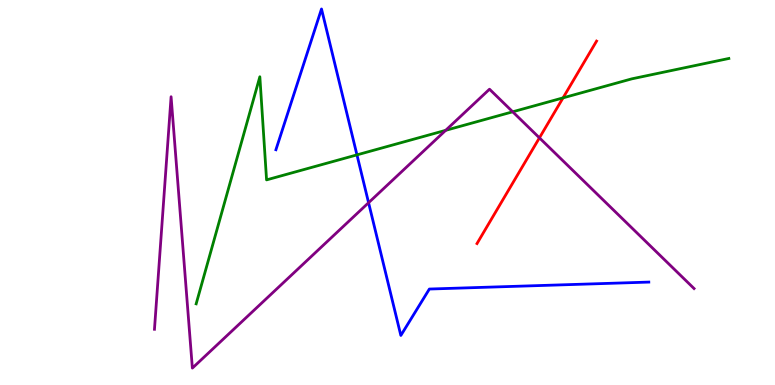[{'lines': ['blue', 'red'], 'intersections': []}, {'lines': ['green', 'red'], 'intersections': [{'x': 7.27, 'y': 7.46}]}, {'lines': ['purple', 'red'], 'intersections': [{'x': 6.96, 'y': 6.42}]}, {'lines': ['blue', 'green'], 'intersections': [{'x': 4.61, 'y': 5.98}]}, {'lines': ['blue', 'purple'], 'intersections': [{'x': 4.76, 'y': 4.73}]}, {'lines': ['green', 'purple'], 'intersections': [{'x': 5.75, 'y': 6.61}, {'x': 6.62, 'y': 7.1}]}]